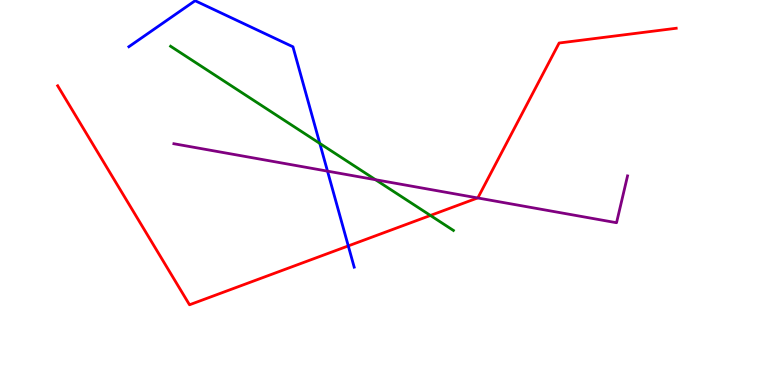[{'lines': ['blue', 'red'], 'intersections': [{'x': 4.49, 'y': 3.61}]}, {'lines': ['green', 'red'], 'intersections': [{'x': 5.55, 'y': 4.4}]}, {'lines': ['purple', 'red'], 'intersections': [{'x': 6.16, 'y': 4.86}]}, {'lines': ['blue', 'green'], 'intersections': [{'x': 4.13, 'y': 6.27}]}, {'lines': ['blue', 'purple'], 'intersections': [{'x': 4.23, 'y': 5.55}]}, {'lines': ['green', 'purple'], 'intersections': [{'x': 4.85, 'y': 5.33}]}]